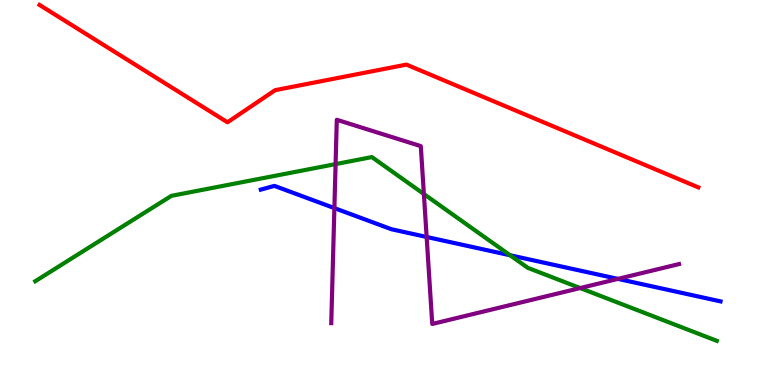[{'lines': ['blue', 'red'], 'intersections': []}, {'lines': ['green', 'red'], 'intersections': []}, {'lines': ['purple', 'red'], 'intersections': []}, {'lines': ['blue', 'green'], 'intersections': [{'x': 6.58, 'y': 3.37}]}, {'lines': ['blue', 'purple'], 'intersections': [{'x': 4.31, 'y': 4.59}, {'x': 5.51, 'y': 3.85}, {'x': 7.97, 'y': 2.76}]}, {'lines': ['green', 'purple'], 'intersections': [{'x': 4.33, 'y': 5.74}, {'x': 5.47, 'y': 4.96}, {'x': 7.49, 'y': 2.52}]}]